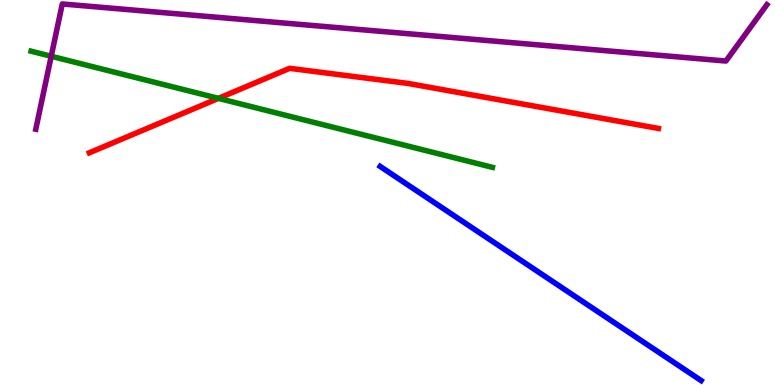[{'lines': ['blue', 'red'], 'intersections': []}, {'lines': ['green', 'red'], 'intersections': [{'x': 2.82, 'y': 7.45}]}, {'lines': ['purple', 'red'], 'intersections': []}, {'lines': ['blue', 'green'], 'intersections': []}, {'lines': ['blue', 'purple'], 'intersections': []}, {'lines': ['green', 'purple'], 'intersections': [{'x': 0.661, 'y': 8.54}]}]